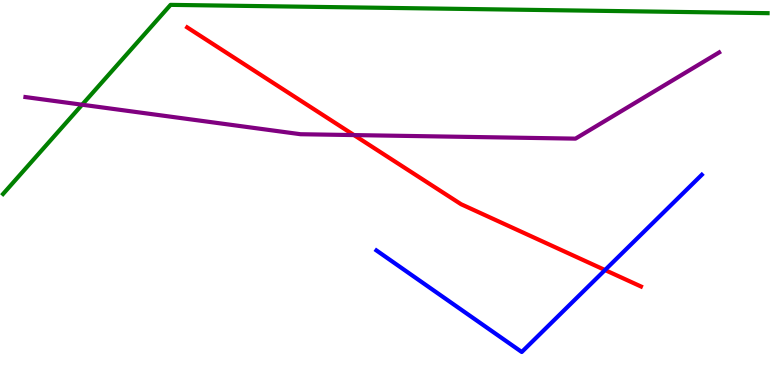[{'lines': ['blue', 'red'], 'intersections': [{'x': 7.81, 'y': 2.99}]}, {'lines': ['green', 'red'], 'intersections': []}, {'lines': ['purple', 'red'], 'intersections': [{'x': 4.57, 'y': 6.49}]}, {'lines': ['blue', 'green'], 'intersections': []}, {'lines': ['blue', 'purple'], 'intersections': []}, {'lines': ['green', 'purple'], 'intersections': [{'x': 1.06, 'y': 7.28}]}]